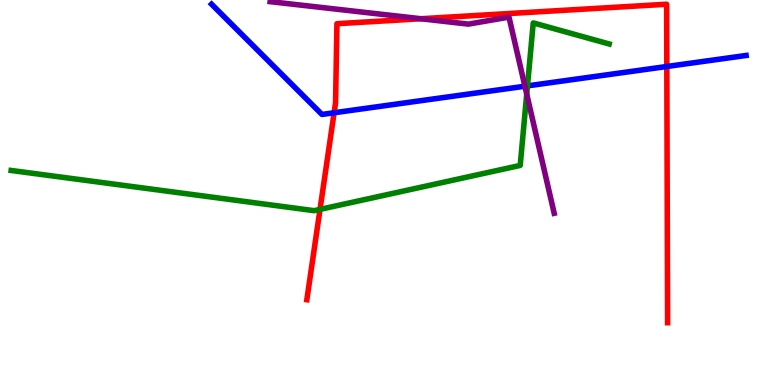[{'lines': ['blue', 'red'], 'intersections': [{'x': 4.31, 'y': 7.07}, {'x': 8.6, 'y': 8.27}]}, {'lines': ['green', 'red'], 'intersections': [{'x': 4.13, 'y': 4.56}]}, {'lines': ['purple', 'red'], 'intersections': [{'x': 5.43, 'y': 9.51}]}, {'lines': ['blue', 'green'], 'intersections': [{'x': 6.81, 'y': 7.77}]}, {'lines': ['blue', 'purple'], 'intersections': [{'x': 6.77, 'y': 7.76}]}, {'lines': ['green', 'purple'], 'intersections': [{'x': 6.8, 'y': 7.56}]}]